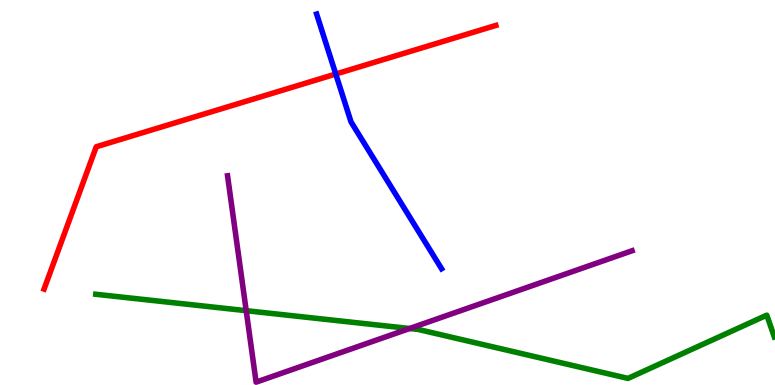[{'lines': ['blue', 'red'], 'intersections': [{'x': 4.33, 'y': 8.08}]}, {'lines': ['green', 'red'], 'intersections': []}, {'lines': ['purple', 'red'], 'intersections': []}, {'lines': ['blue', 'green'], 'intersections': []}, {'lines': ['blue', 'purple'], 'intersections': []}, {'lines': ['green', 'purple'], 'intersections': [{'x': 3.18, 'y': 1.93}, {'x': 5.28, 'y': 1.47}]}]